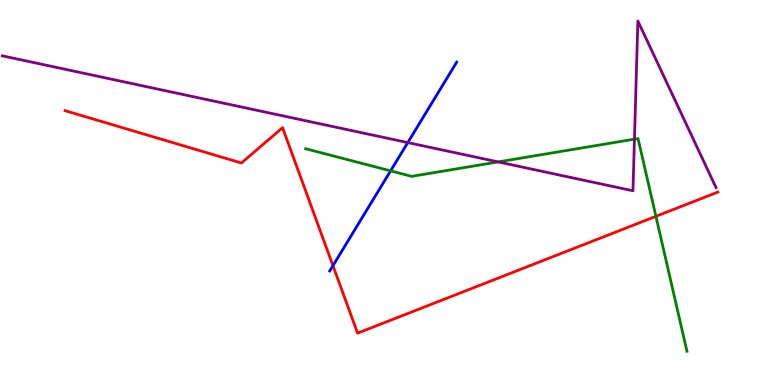[{'lines': ['blue', 'red'], 'intersections': [{'x': 4.3, 'y': 3.1}]}, {'lines': ['green', 'red'], 'intersections': [{'x': 8.46, 'y': 4.38}]}, {'lines': ['purple', 'red'], 'intersections': []}, {'lines': ['blue', 'green'], 'intersections': [{'x': 5.04, 'y': 5.56}]}, {'lines': ['blue', 'purple'], 'intersections': [{'x': 5.26, 'y': 6.3}]}, {'lines': ['green', 'purple'], 'intersections': [{'x': 6.43, 'y': 5.79}, {'x': 8.19, 'y': 6.39}]}]